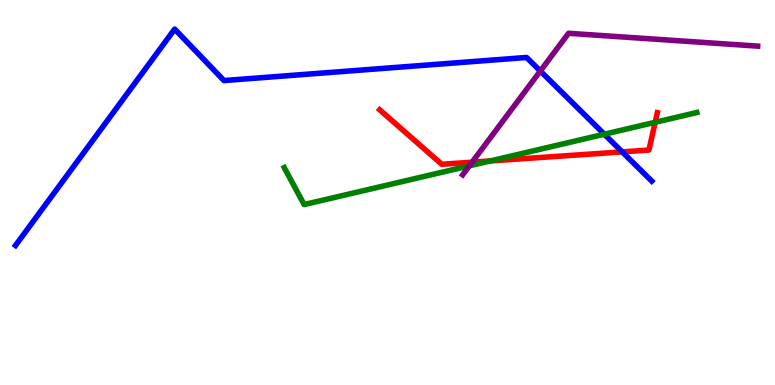[{'lines': ['blue', 'red'], 'intersections': [{'x': 8.03, 'y': 6.06}]}, {'lines': ['green', 'red'], 'intersections': [{'x': 6.33, 'y': 5.82}, {'x': 8.45, 'y': 6.82}]}, {'lines': ['purple', 'red'], 'intersections': [{'x': 6.09, 'y': 5.79}]}, {'lines': ['blue', 'green'], 'intersections': [{'x': 7.8, 'y': 6.51}]}, {'lines': ['blue', 'purple'], 'intersections': [{'x': 6.97, 'y': 8.16}]}, {'lines': ['green', 'purple'], 'intersections': [{'x': 6.06, 'y': 5.69}]}]